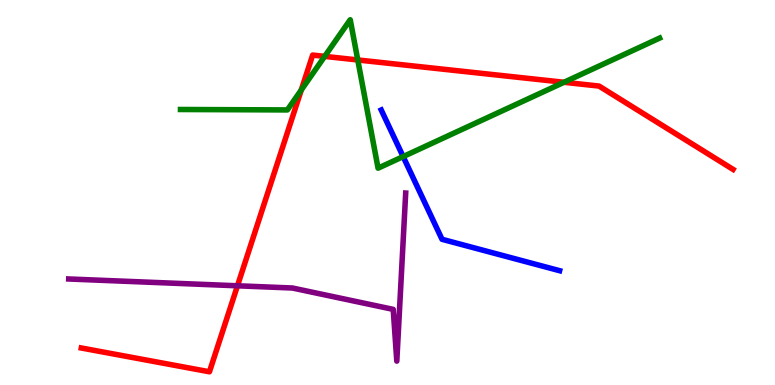[{'lines': ['blue', 'red'], 'intersections': []}, {'lines': ['green', 'red'], 'intersections': [{'x': 3.89, 'y': 7.66}, {'x': 4.19, 'y': 8.54}, {'x': 4.62, 'y': 8.44}, {'x': 7.28, 'y': 7.86}]}, {'lines': ['purple', 'red'], 'intersections': [{'x': 3.06, 'y': 2.58}]}, {'lines': ['blue', 'green'], 'intersections': [{'x': 5.2, 'y': 5.93}]}, {'lines': ['blue', 'purple'], 'intersections': []}, {'lines': ['green', 'purple'], 'intersections': []}]